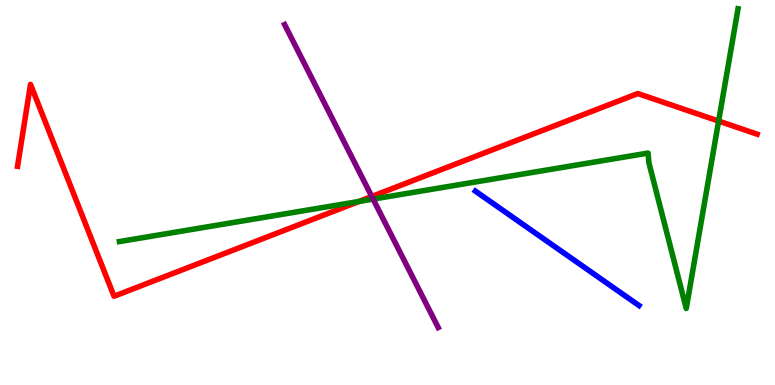[{'lines': ['blue', 'red'], 'intersections': []}, {'lines': ['green', 'red'], 'intersections': [{'x': 4.63, 'y': 4.77}, {'x': 9.27, 'y': 6.86}]}, {'lines': ['purple', 'red'], 'intersections': [{'x': 4.8, 'y': 4.9}]}, {'lines': ['blue', 'green'], 'intersections': []}, {'lines': ['blue', 'purple'], 'intersections': []}, {'lines': ['green', 'purple'], 'intersections': [{'x': 4.81, 'y': 4.83}]}]